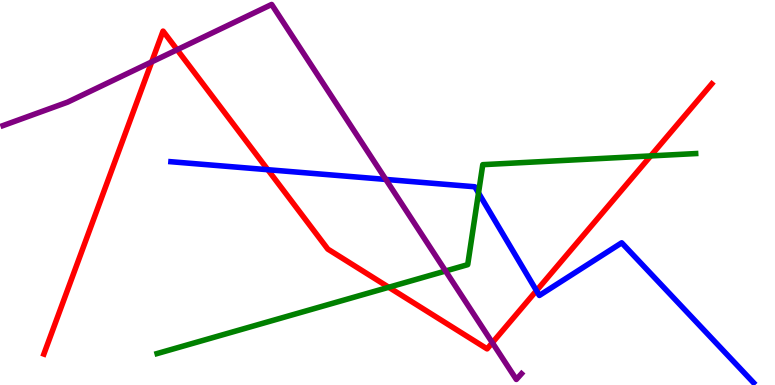[{'lines': ['blue', 'red'], 'intersections': [{'x': 3.46, 'y': 5.59}, {'x': 6.92, 'y': 2.45}]}, {'lines': ['green', 'red'], 'intersections': [{'x': 5.02, 'y': 2.54}, {'x': 8.4, 'y': 5.95}]}, {'lines': ['purple', 'red'], 'intersections': [{'x': 1.96, 'y': 8.39}, {'x': 2.29, 'y': 8.71}, {'x': 6.35, 'y': 1.1}]}, {'lines': ['blue', 'green'], 'intersections': [{'x': 6.17, 'y': 4.99}]}, {'lines': ['blue', 'purple'], 'intersections': [{'x': 4.98, 'y': 5.34}]}, {'lines': ['green', 'purple'], 'intersections': [{'x': 5.75, 'y': 2.96}]}]